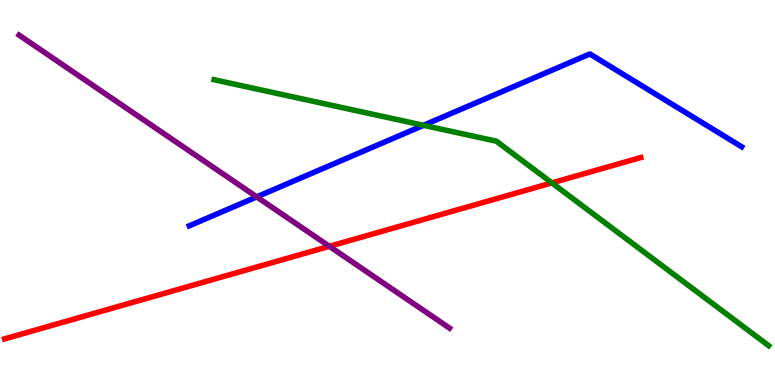[{'lines': ['blue', 'red'], 'intersections': []}, {'lines': ['green', 'red'], 'intersections': [{'x': 7.12, 'y': 5.25}]}, {'lines': ['purple', 'red'], 'intersections': [{'x': 4.25, 'y': 3.6}]}, {'lines': ['blue', 'green'], 'intersections': [{'x': 5.46, 'y': 6.74}]}, {'lines': ['blue', 'purple'], 'intersections': [{'x': 3.31, 'y': 4.89}]}, {'lines': ['green', 'purple'], 'intersections': []}]